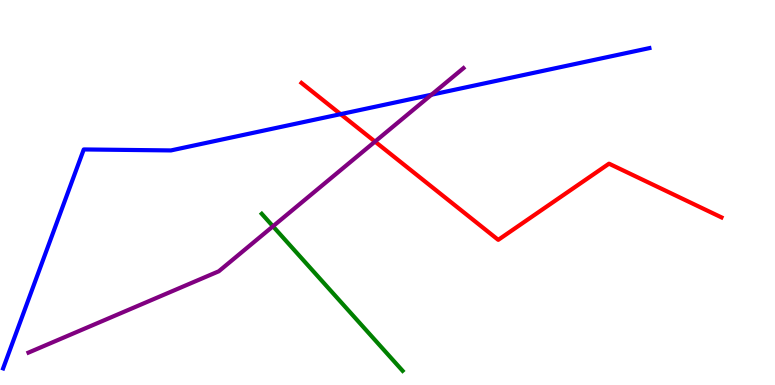[{'lines': ['blue', 'red'], 'intersections': [{'x': 4.39, 'y': 7.04}]}, {'lines': ['green', 'red'], 'intersections': []}, {'lines': ['purple', 'red'], 'intersections': [{'x': 4.84, 'y': 6.32}]}, {'lines': ['blue', 'green'], 'intersections': []}, {'lines': ['blue', 'purple'], 'intersections': [{'x': 5.57, 'y': 7.54}]}, {'lines': ['green', 'purple'], 'intersections': [{'x': 3.52, 'y': 4.12}]}]